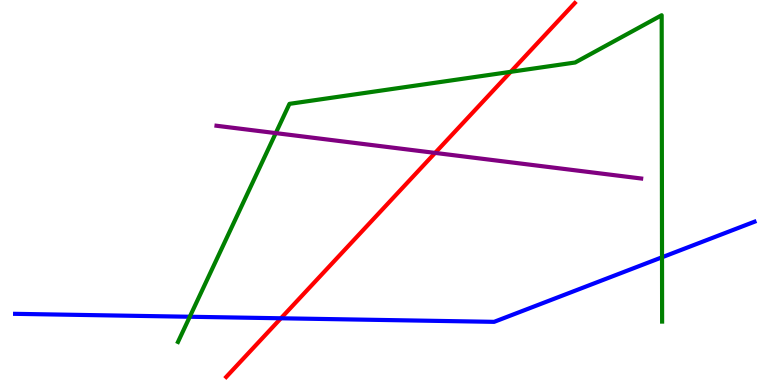[{'lines': ['blue', 'red'], 'intersections': [{'x': 3.62, 'y': 1.73}]}, {'lines': ['green', 'red'], 'intersections': [{'x': 6.59, 'y': 8.13}]}, {'lines': ['purple', 'red'], 'intersections': [{'x': 5.61, 'y': 6.03}]}, {'lines': ['blue', 'green'], 'intersections': [{'x': 2.45, 'y': 1.77}, {'x': 8.54, 'y': 3.32}]}, {'lines': ['blue', 'purple'], 'intersections': []}, {'lines': ['green', 'purple'], 'intersections': [{'x': 3.56, 'y': 6.54}]}]